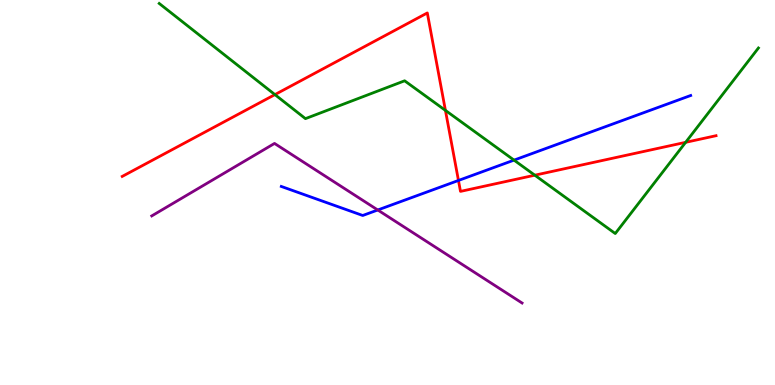[{'lines': ['blue', 'red'], 'intersections': [{'x': 5.92, 'y': 5.31}]}, {'lines': ['green', 'red'], 'intersections': [{'x': 3.55, 'y': 7.54}, {'x': 5.75, 'y': 7.13}, {'x': 6.9, 'y': 5.45}, {'x': 8.85, 'y': 6.3}]}, {'lines': ['purple', 'red'], 'intersections': []}, {'lines': ['blue', 'green'], 'intersections': [{'x': 6.63, 'y': 5.84}]}, {'lines': ['blue', 'purple'], 'intersections': [{'x': 4.87, 'y': 4.55}]}, {'lines': ['green', 'purple'], 'intersections': []}]